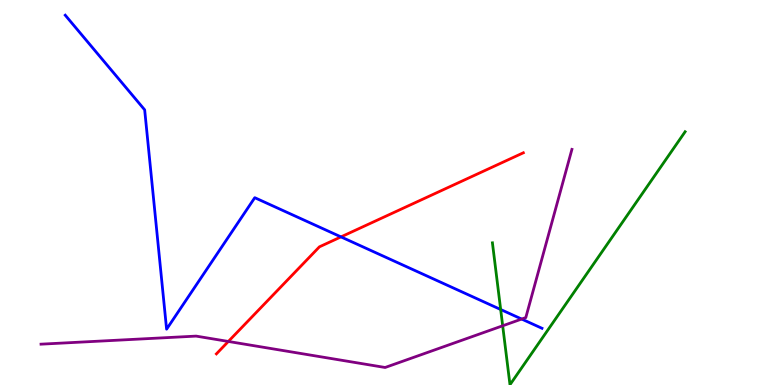[{'lines': ['blue', 'red'], 'intersections': [{'x': 4.4, 'y': 3.85}]}, {'lines': ['green', 'red'], 'intersections': []}, {'lines': ['purple', 'red'], 'intersections': [{'x': 2.95, 'y': 1.13}]}, {'lines': ['blue', 'green'], 'intersections': [{'x': 6.46, 'y': 1.96}]}, {'lines': ['blue', 'purple'], 'intersections': [{'x': 6.73, 'y': 1.71}]}, {'lines': ['green', 'purple'], 'intersections': [{'x': 6.49, 'y': 1.54}]}]